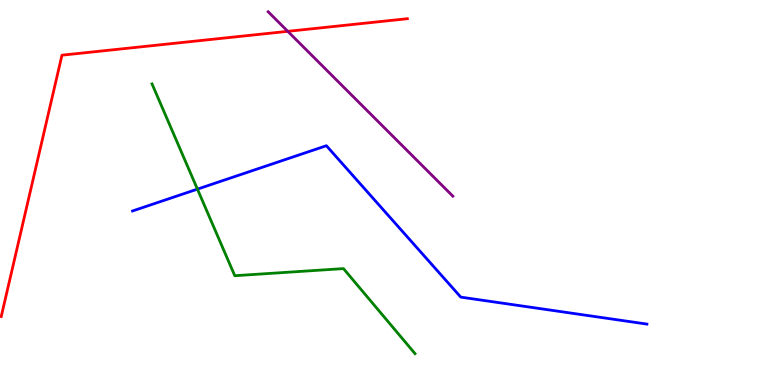[{'lines': ['blue', 'red'], 'intersections': []}, {'lines': ['green', 'red'], 'intersections': []}, {'lines': ['purple', 'red'], 'intersections': [{'x': 3.71, 'y': 9.19}]}, {'lines': ['blue', 'green'], 'intersections': [{'x': 2.55, 'y': 5.09}]}, {'lines': ['blue', 'purple'], 'intersections': []}, {'lines': ['green', 'purple'], 'intersections': []}]